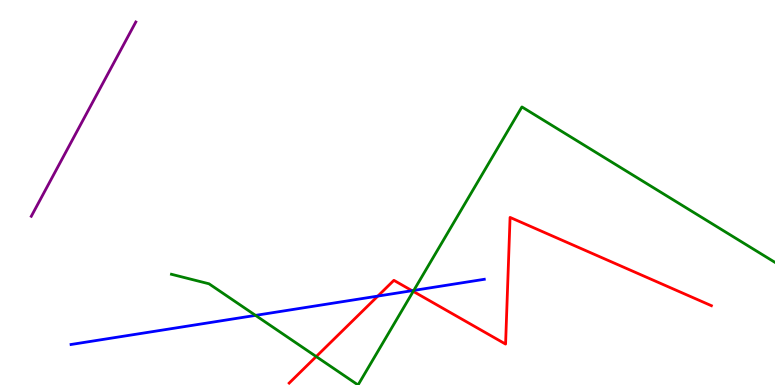[{'lines': ['blue', 'red'], 'intersections': [{'x': 4.88, 'y': 2.31}, {'x': 5.32, 'y': 2.45}]}, {'lines': ['green', 'red'], 'intersections': [{'x': 4.08, 'y': 0.739}, {'x': 5.33, 'y': 2.43}]}, {'lines': ['purple', 'red'], 'intersections': []}, {'lines': ['blue', 'green'], 'intersections': [{'x': 3.3, 'y': 1.81}, {'x': 5.34, 'y': 2.46}]}, {'lines': ['blue', 'purple'], 'intersections': []}, {'lines': ['green', 'purple'], 'intersections': []}]